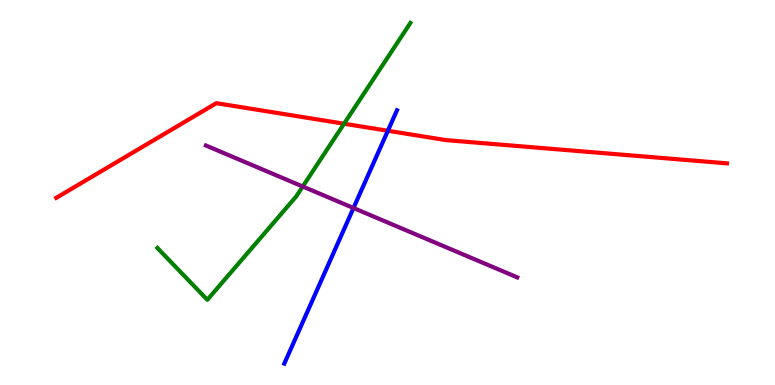[{'lines': ['blue', 'red'], 'intersections': [{'x': 5.0, 'y': 6.6}]}, {'lines': ['green', 'red'], 'intersections': [{'x': 4.44, 'y': 6.79}]}, {'lines': ['purple', 'red'], 'intersections': []}, {'lines': ['blue', 'green'], 'intersections': []}, {'lines': ['blue', 'purple'], 'intersections': [{'x': 4.56, 'y': 4.6}]}, {'lines': ['green', 'purple'], 'intersections': [{'x': 3.91, 'y': 5.16}]}]